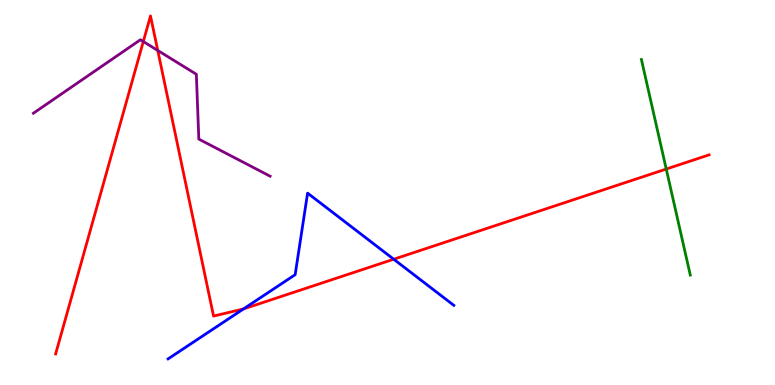[{'lines': ['blue', 'red'], 'intersections': [{'x': 3.14, 'y': 1.98}, {'x': 5.08, 'y': 3.27}]}, {'lines': ['green', 'red'], 'intersections': [{'x': 8.6, 'y': 5.61}]}, {'lines': ['purple', 'red'], 'intersections': [{'x': 1.85, 'y': 8.92}, {'x': 2.04, 'y': 8.69}]}, {'lines': ['blue', 'green'], 'intersections': []}, {'lines': ['blue', 'purple'], 'intersections': []}, {'lines': ['green', 'purple'], 'intersections': []}]